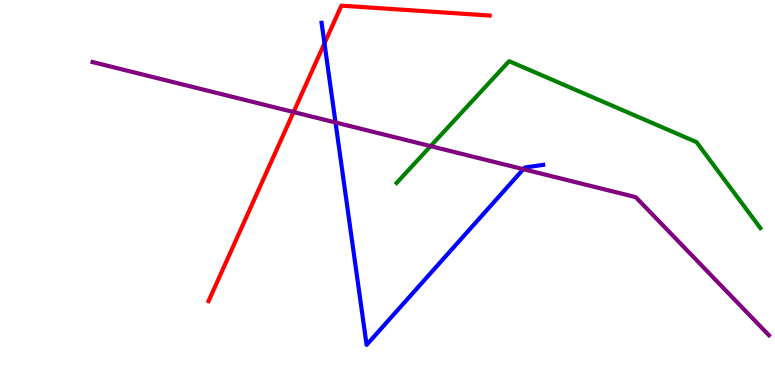[{'lines': ['blue', 'red'], 'intersections': [{'x': 4.19, 'y': 8.87}]}, {'lines': ['green', 'red'], 'intersections': []}, {'lines': ['purple', 'red'], 'intersections': [{'x': 3.79, 'y': 7.09}]}, {'lines': ['blue', 'green'], 'intersections': []}, {'lines': ['blue', 'purple'], 'intersections': [{'x': 4.33, 'y': 6.82}, {'x': 6.75, 'y': 5.61}]}, {'lines': ['green', 'purple'], 'intersections': [{'x': 5.56, 'y': 6.2}]}]